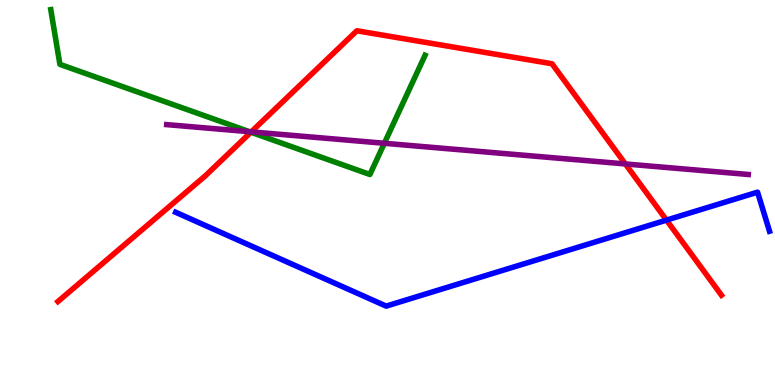[{'lines': ['blue', 'red'], 'intersections': [{'x': 8.6, 'y': 4.28}]}, {'lines': ['green', 'red'], 'intersections': [{'x': 3.24, 'y': 6.57}]}, {'lines': ['purple', 'red'], 'intersections': [{'x': 3.24, 'y': 6.57}, {'x': 8.07, 'y': 5.74}]}, {'lines': ['blue', 'green'], 'intersections': []}, {'lines': ['blue', 'purple'], 'intersections': []}, {'lines': ['green', 'purple'], 'intersections': [{'x': 3.22, 'y': 6.58}, {'x': 4.96, 'y': 6.28}]}]